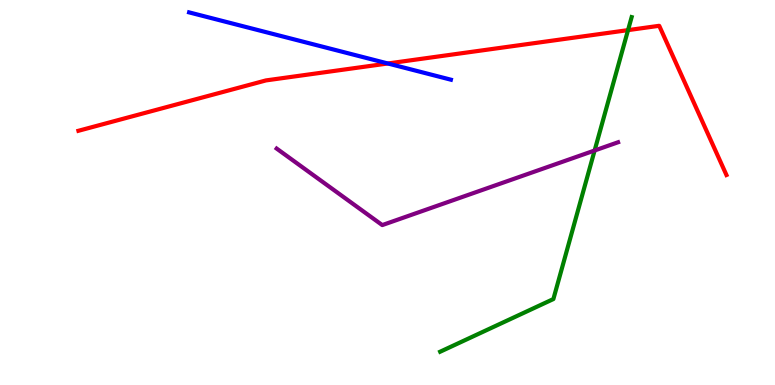[{'lines': ['blue', 'red'], 'intersections': [{'x': 5.0, 'y': 8.35}]}, {'lines': ['green', 'red'], 'intersections': [{'x': 8.1, 'y': 9.22}]}, {'lines': ['purple', 'red'], 'intersections': []}, {'lines': ['blue', 'green'], 'intersections': []}, {'lines': ['blue', 'purple'], 'intersections': []}, {'lines': ['green', 'purple'], 'intersections': [{'x': 7.67, 'y': 6.09}]}]